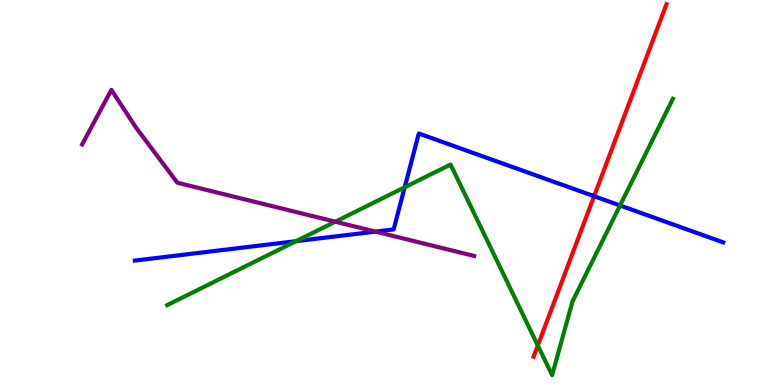[{'lines': ['blue', 'red'], 'intersections': [{'x': 7.67, 'y': 4.9}]}, {'lines': ['green', 'red'], 'intersections': [{'x': 6.94, 'y': 1.03}]}, {'lines': ['purple', 'red'], 'intersections': []}, {'lines': ['blue', 'green'], 'intersections': [{'x': 3.82, 'y': 3.74}, {'x': 5.22, 'y': 5.14}, {'x': 8.0, 'y': 4.66}]}, {'lines': ['blue', 'purple'], 'intersections': [{'x': 4.84, 'y': 3.98}]}, {'lines': ['green', 'purple'], 'intersections': [{'x': 4.33, 'y': 4.24}]}]